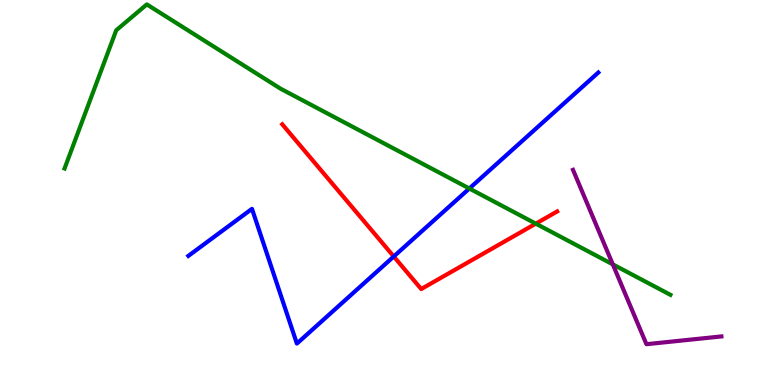[{'lines': ['blue', 'red'], 'intersections': [{'x': 5.08, 'y': 3.34}]}, {'lines': ['green', 'red'], 'intersections': [{'x': 6.91, 'y': 4.19}]}, {'lines': ['purple', 'red'], 'intersections': []}, {'lines': ['blue', 'green'], 'intersections': [{'x': 6.06, 'y': 5.1}]}, {'lines': ['blue', 'purple'], 'intersections': []}, {'lines': ['green', 'purple'], 'intersections': [{'x': 7.91, 'y': 3.13}]}]